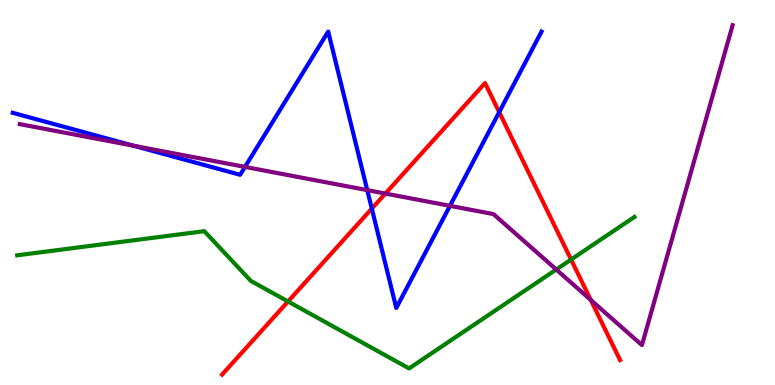[{'lines': ['blue', 'red'], 'intersections': [{'x': 4.8, 'y': 4.58}, {'x': 6.44, 'y': 7.09}]}, {'lines': ['green', 'red'], 'intersections': [{'x': 3.72, 'y': 2.17}, {'x': 7.37, 'y': 3.26}]}, {'lines': ['purple', 'red'], 'intersections': [{'x': 4.97, 'y': 4.97}, {'x': 7.62, 'y': 2.21}]}, {'lines': ['blue', 'green'], 'intersections': []}, {'lines': ['blue', 'purple'], 'intersections': [{'x': 1.72, 'y': 6.21}, {'x': 3.16, 'y': 5.66}, {'x': 4.74, 'y': 5.06}, {'x': 5.81, 'y': 4.65}]}, {'lines': ['green', 'purple'], 'intersections': [{'x': 7.18, 'y': 3.0}]}]